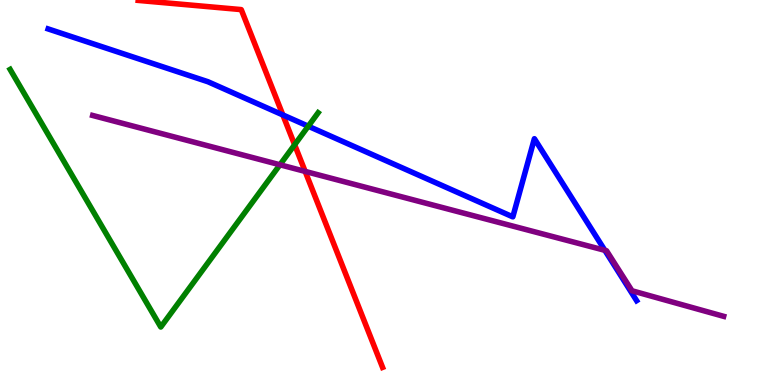[{'lines': ['blue', 'red'], 'intersections': [{'x': 3.65, 'y': 7.01}]}, {'lines': ['green', 'red'], 'intersections': [{'x': 3.8, 'y': 6.24}]}, {'lines': ['purple', 'red'], 'intersections': [{'x': 3.94, 'y': 5.55}]}, {'lines': ['blue', 'green'], 'intersections': [{'x': 3.98, 'y': 6.72}]}, {'lines': ['blue', 'purple'], 'intersections': [{'x': 7.8, 'y': 3.5}]}, {'lines': ['green', 'purple'], 'intersections': [{'x': 3.61, 'y': 5.72}]}]